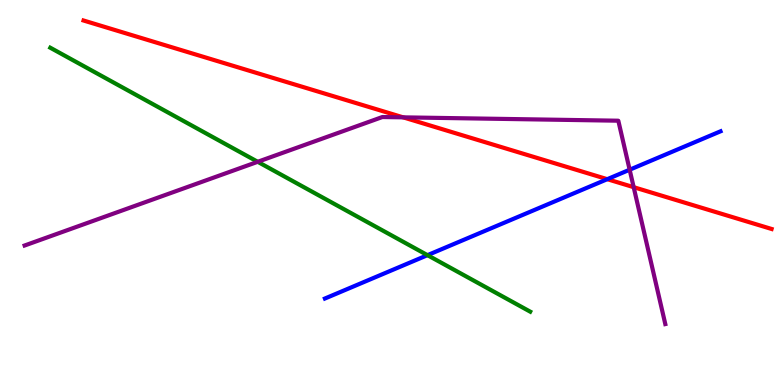[{'lines': ['blue', 'red'], 'intersections': [{'x': 7.84, 'y': 5.35}]}, {'lines': ['green', 'red'], 'intersections': []}, {'lines': ['purple', 'red'], 'intersections': [{'x': 5.2, 'y': 6.95}, {'x': 8.18, 'y': 5.14}]}, {'lines': ['blue', 'green'], 'intersections': [{'x': 5.52, 'y': 3.37}]}, {'lines': ['blue', 'purple'], 'intersections': [{'x': 8.12, 'y': 5.59}]}, {'lines': ['green', 'purple'], 'intersections': [{'x': 3.33, 'y': 5.8}]}]